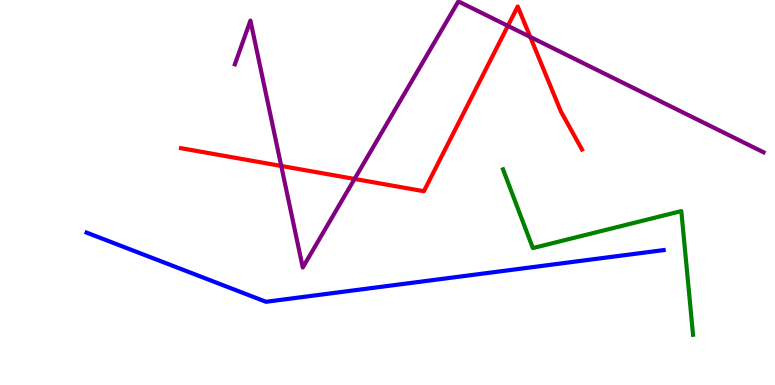[{'lines': ['blue', 'red'], 'intersections': []}, {'lines': ['green', 'red'], 'intersections': []}, {'lines': ['purple', 'red'], 'intersections': [{'x': 3.63, 'y': 5.69}, {'x': 4.57, 'y': 5.35}, {'x': 6.55, 'y': 9.33}, {'x': 6.84, 'y': 9.04}]}, {'lines': ['blue', 'green'], 'intersections': []}, {'lines': ['blue', 'purple'], 'intersections': []}, {'lines': ['green', 'purple'], 'intersections': []}]